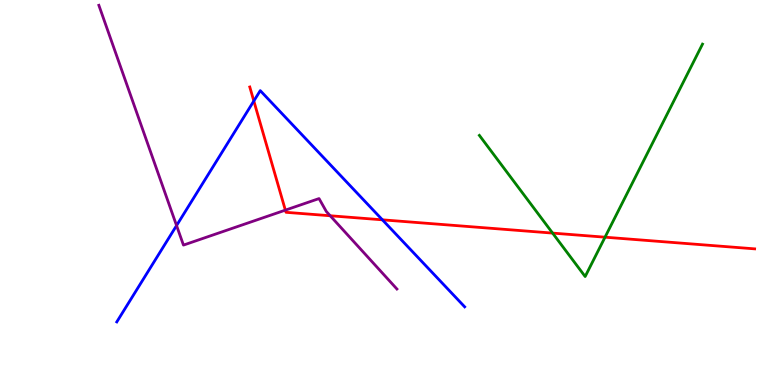[{'lines': ['blue', 'red'], 'intersections': [{'x': 3.28, 'y': 7.38}, {'x': 4.93, 'y': 4.29}]}, {'lines': ['green', 'red'], 'intersections': [{'x': 7.13, 'y': 3.95}, {'x': 7.81, 'y': 3.84}]}, {'lines': ['purple', 'red'], 'intersections': [{'x': 3.68, 'y': 4.54}, {'x': 4.26, 'y': 4.4}]}, {'lines': ['blue', 'green'], 'intersections': []}, {'lines': ['blue', 'purple'], 'intersections': [{'x': 2.28, 'y': 4.14}]}, {'lines': ['green', 'purple'], 'intersections': []}]